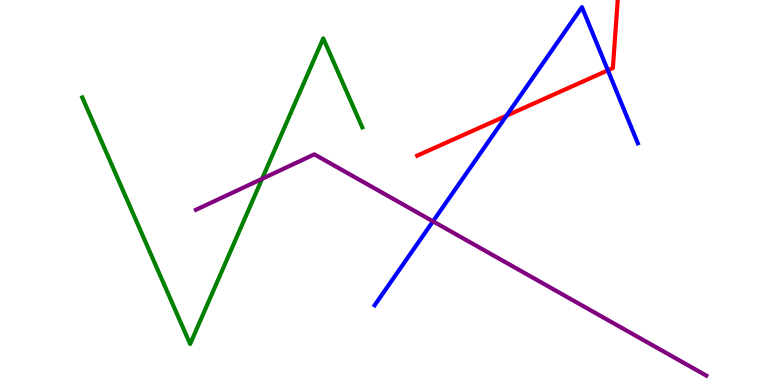[{'lines': ['blue', 'red'], 'intersections': [{'x': 6.53, 'y': 6.99}, {'x': 7.84, 'y': 8.17}]}, {'lines': ['green', 'red'], 'intersections': []}, {'lines': ['purple', 'red'], 'intersections': []}, {'lines': ['blue', 'green'], 'intersections': []}, {'lines': ['blue', 'purple'], 'intersections': [{'x': 5.59, 'y': 4.25}]}, {'lines': ['green', 'purple'], 'intersections': [{'x': 3.38, 'y': 5.36}]}]